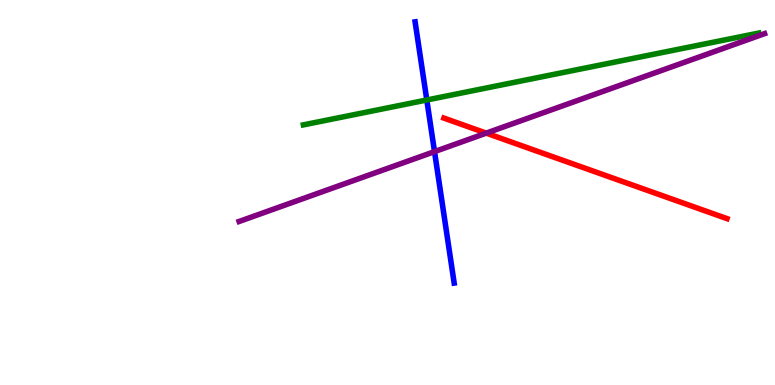[{'lines': ['blue', 'red'], 'intersections': []}, {'lines': ['green', 'red'], 'intersections': []}, {'lines': ['purple', 'red'], 'intersections': [{'x': 6.27, 'y': 6.54}]}, {'lines': ['blue', 'green'], 'intersections': [{'x': 5.51, 'y': 7.4}]}, {'lines': ['blue', 'purple'], 'intersections': [{'x': 5.61, 'y': 6.06}]}, {'lines': ['green', 'purple'], 'intersections': []}]